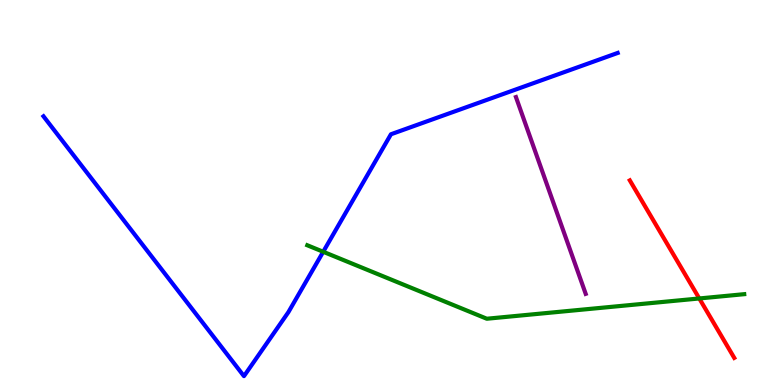[{'lines': ['blue', 'red'], 'intersections': []}, {'lines': ['green', 'red'], 'intersections': [{'x': 9.02, 'y': 2.25}]}, {'lines': ['purple', 'red'], 'intersections': []}, {'lines': ['blue', 'green'], 'intersections': [{'x': 4.17, 'y': 3.46}]}, {'lines': ['blue', 'purple'], 'intersections': []}, {'lines': ['green', 'purple'], 'intersections': []}]